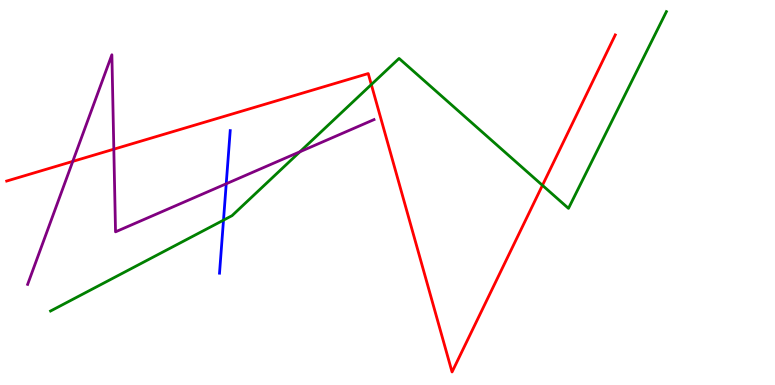[{'lines': ['blue', 'red'], 'intersections': []}, {'lines': ['green', 'red'], 'intersections': [{'x': 4.79, 'y': 7.8}, {'x': 7.0, 'y': 5.19}]}, {'lines': ['purple', 'red'], 'intersections': [{'x': 0.939, 'y': 5.81}, {'x': 1.47, 'y': 6.12}]}, {'lines': ['blue', 'green'], 'intersections': [{'x': 2.88, 'y': 4.28}]}, {'lines': ['blue', 'purple'], 'intersections': [{'x': 2.92, 'y': 5.23}]}, {'lines': ['green', 'purple'], 'intersections': [{'x': 3.87, 'y': 6.06}]}]